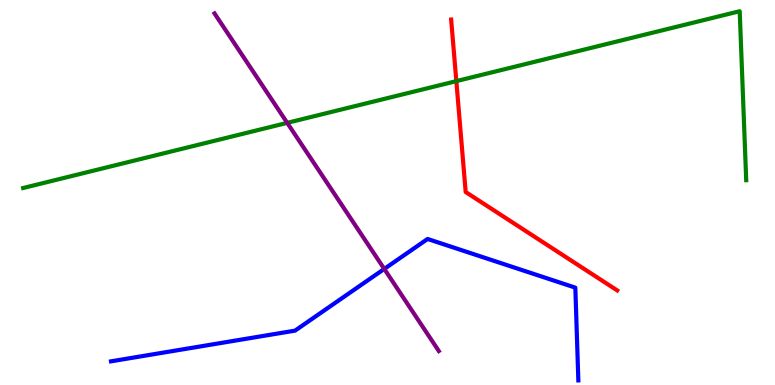[{'lines': ['blue', 'red'], 'intersections': []}, {'lines': ['green', 'red'], 'intersections': [{'x': 5.89, 'y': 7.89}]}, {'lines': ['purple', 'red'], 'intersections': []}, {'lines': ['blue', 'green'], 'intersections': []}, {'lines': ['blue', 'purple'], 'intersections': [{'x': 4.96, 'y': 3.01}]}, {'lines': ['green', 'purple'], 'intersections': [{'x': 3.71, 'y': 6.81}]}]